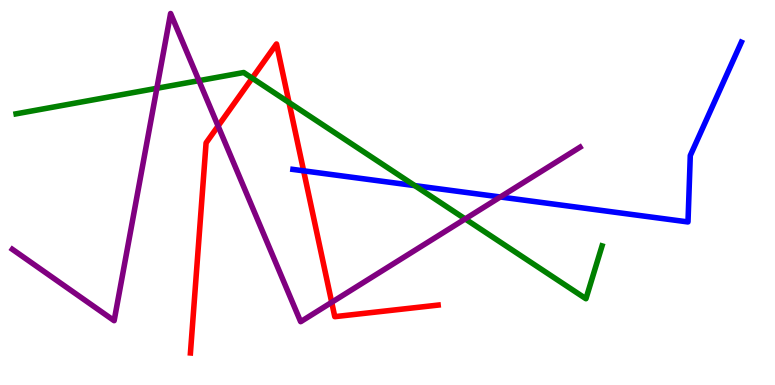[{'lines': ['blue', 'red'], 'intersections': [{'x': 3.92, 'y': 5.56}]}, {'lines': ['green', 'red'], 'intersections': [{'x': 3.25, 'y': 7.97}, {'x': 3.73, 'y': 7.34}]}, {'lines': ['purple', 'red'], 'intersections': [{'x': 2.81, 'y': 6.73}, {'x': 4.28, 'y': 2.15}]}, {'lines': ['blue', 'green'], 'intersections': [{'x': 5.35, 'y': 5.18}]}, {'lines': ['blue', 'purple'], 'intersections': [{'x': 6.46, 'y': 4.88}]}, {'lines': ['green', 'purple'], 'intersections': [{'x': 2.02, 'y': 7.71}, {'x': 2.57, 'y': 7.91}, {'x': 6.0, 'y': 4.31}]}]